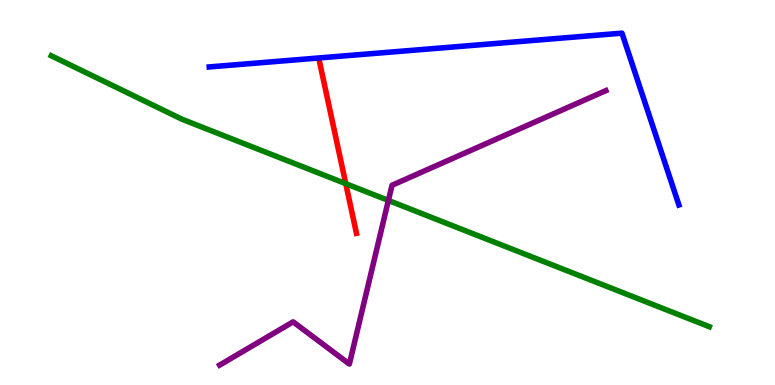[{'lines': ['blue', 'red'], 'intersections': []}, {'lines': ['green', 'red'], 'intersections': [{'x': 4.46, 'y': 5.23}]}, {'lines': ['purple', 'red'], 'intersections': []}, {'lines': ['blue', 'green'], 'intersections': []}, {'lines': ['blue', 'purple'], 'intersections': []}, {'lines': ['green', 'purple'], 'intersections': [{'x': 5.01, 'y': 4.79}]}]